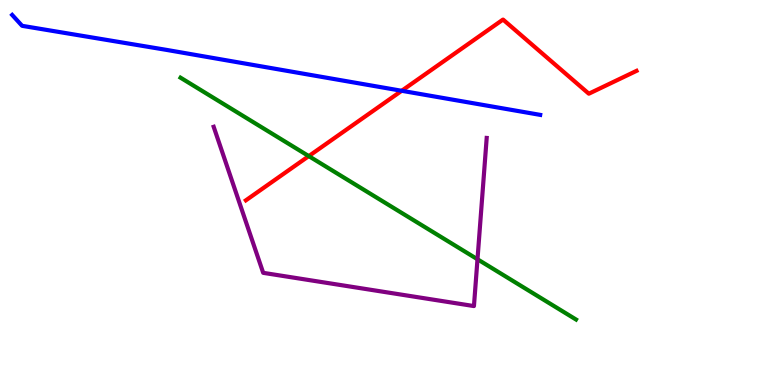[{'lines': ['blue', 'red'], 'intersections': [{'x': 5.18, 'y': 7.64}]}, {'lines': ['green', 'red'], 'intersections': [{'x': 3.98, 'y': 5.95}]}, {'lines': ['purple', 'red'], 'intersections': []}, {'lines': ['blue', 'green'], 'intersections': []}, {'lines': ['blue', 'purple'], 'intersections': []}, {'lines': ['green', 'purple'], 'intersections': [{'x': 6.16, 'y': 3.27}]}]